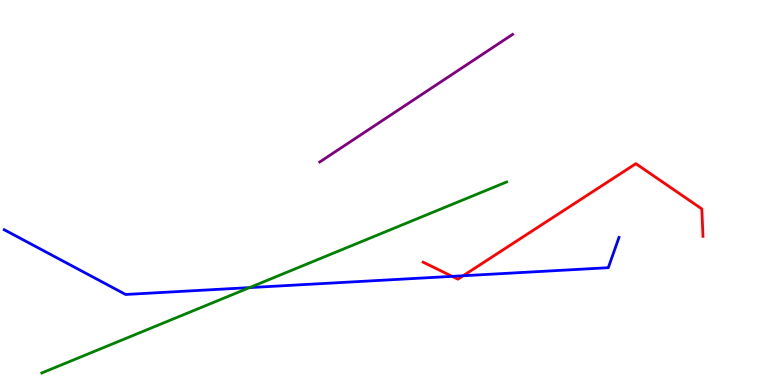[{'lines': ['blue', 'red'], 'intersections': [{'x': 5.83, 'y': 2.82}, {'x': 5.98, 'y': 2.84}]}, {'lines': ['green', 'red'], 'intersections': []}, {'lines': ['purple', 'red'], 'intersections': []}, {'lines': ['blue', 'green'], 'intersections': [{'x': 3.22, 'y': 2.53}]}, {'lines': ['blue', 'purple'], 'intersections': []}, {'lines': ['green', 'purple'], 'intersections': []}]